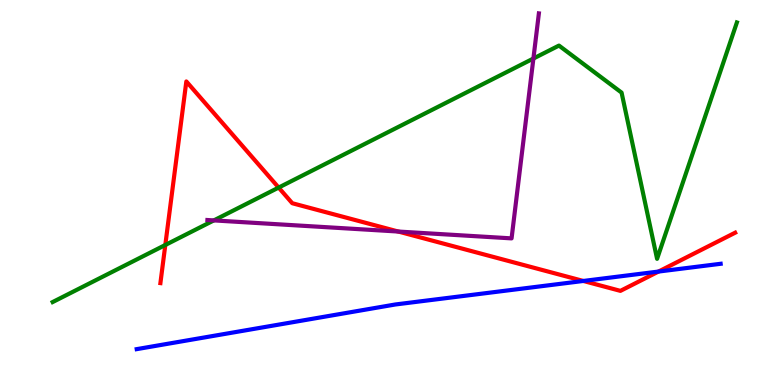[{'lines': ['blue', 'red'], 'intersections': [{'x': 7.53, 'y': 2.7}, {'x': 8.5, 'y': 2.95}]}, {'lines': ['green', 'red'], 'intersections': [{'x': 2.13, 'y': 3.64}, {'x': 3.6, 'y': 5.13}]}, {'lines': ['purple', 'red'], 'intersections': [{'x': 5.14, 'y': 3.99}]}, {'lines': ['blue', 'green'], 'intersections': []}, {'lines': ['blue', 'purple'], 'intersections': []}, {'lines': ['green', 'purple'], 'intersections': [{'x': 2.76, 'y': 4.28}, {'x': 6.88, 'y': 8.48}]}]